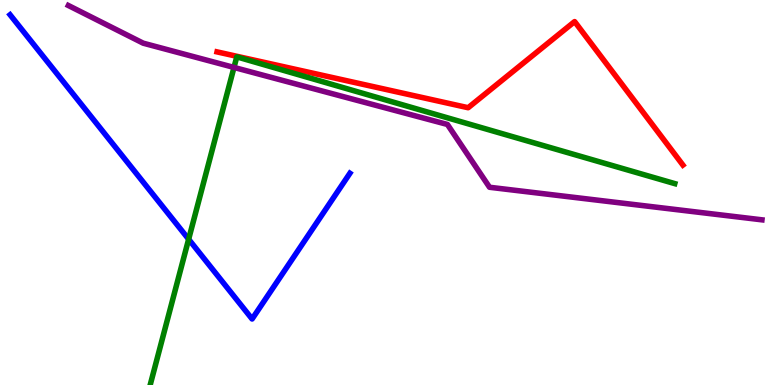[{'lines': ['blue', 'red'], 'intersections': []}, {'lines': ['green', 'red'], 'intersections': []}, {'lines': ['purple', 'red'], 'intersections': []}, {'lines': ['blue', 'green'], 'intersections': [{'x': 2.43, 'y': 3.79}]}, {'lines': ['blue', 'purple'], 'intersections': []}, {'lines': ['green', 'purple'], 'intersections': [{'x': 3.02, 'y': 8.25}]}]